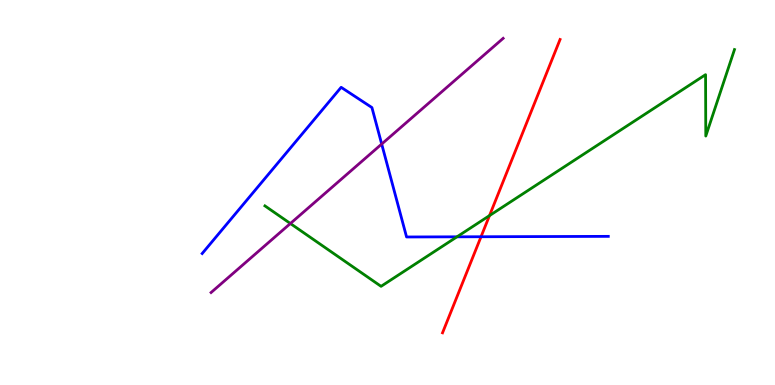[{'lines': ['blue', 'red'], 'intersections': [{'x': 6.21, 'y': 3.85}]}, {'lines': ['green', 'red'], 'intersections': [{'x': 6.32, 'y': 4.4}]}, {'lines': ['purple', 'red'], 'intersections': []}, {'lines': ['blue', 'green'], 'intersections': [{'x': 5.9, 'y': 3.85}]}, {'lines': ['blue', 'purple'], 'intersections': [{'x': 4.93, 'y': 6.26}]}, {'lines': ['green', 'purple'], 'intersections': [{'x': 3.75, 'y': 4.19}]}]